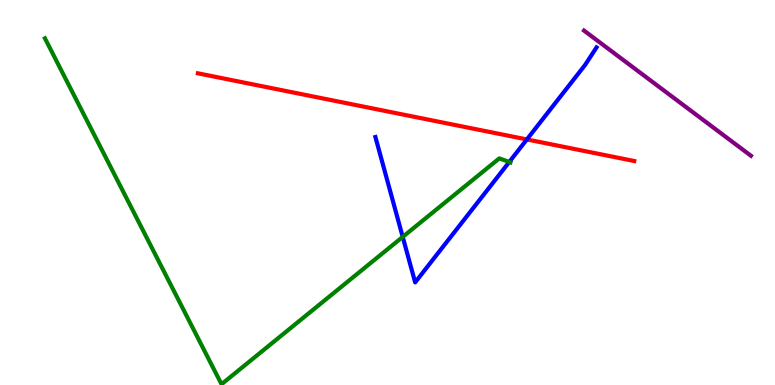[{'lines': ['blue', 'red'], 'intersections': [{'x': 6.8, 'y': 6.38}]}, {'lines': ['green', 'red'], 'intersections': []}, {'lines': ['purple', 'red'], 'intersections': []}, {'lines': ['blue', 'green'], 'intersections': [{'x': 5.2, 'y': 3.85}, {'x': 6.57, 'y': 5.79}]}, {'lines': ['blue', 'purple'], 'intersections': []}, {'lines': ['green', 'purple'], 'intersections': []}]